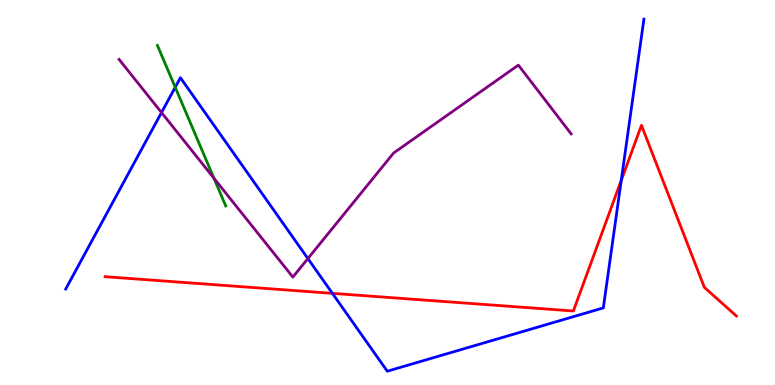[{'lines': ['blue', 'red'], 'intersections': [{'x': 4.29, 'y': 2.38}, {'x': 8.02, 'y': 5.31}]}, {'lines': ['green', 'red'], 'intersections': []}, {'lines': ['purple', 'red'], 'intersections': []}, {'lines': ['blue', 'green'], 'intersections': [{'x': 2.26, 'y': 7.73}]}, {'lines': ['blue', 'purple'], 'intersections': [{'x': 2.08, 'y': 7.08}, {'x': 3.97, 'y': 3.28}]}, {'lines': ['green', 'purple'], 'intersections': [{'x': 2.76, 'y': 5.37}]}]